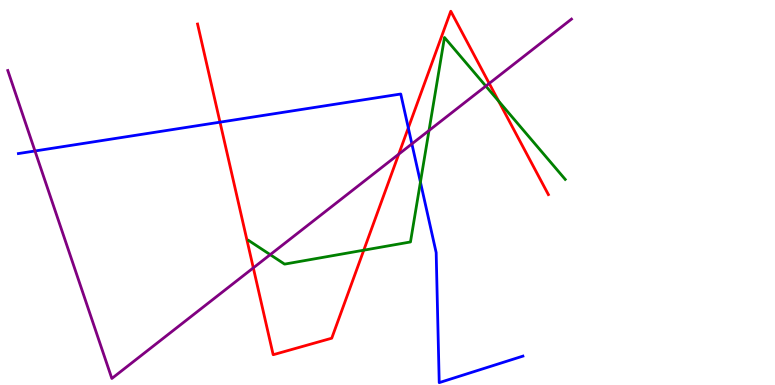[{'lines': ['blue', 'red'], 'intersections': [{'x': 2.84, 'y': 6.83}, {'x': 5.27, 'y': 6.68}]}, {'lines': ['green', 'red'], 'intersections': [{'x': 4.69, 'y': 3.5}, {'x': 6.43, 'y': 7.37}]}, {'lines': ['purple', 'red'], 'intersections': [{'x': 3.27, 'y': 3.04}, {'x': 5.14, 'y': 6.0}, {'x': 6.31, 'y': 7.83}]}, {'lines': ['blue', 'green'], 'intersections': [{'x': 5.42, 'y': 5.27}]}, {'lines': ['blue', 'purple'], 'intersections': [{'x': 0.451, 'y': 6.08}, {'x': 5.31, 'y': 6.26}]}, {'lines': ['green', 'purple'], 'intersections': [{'x': 3.49, 'y': 3.39}, {'x': 5.54, 'y': 6.61}, {'x': 6.27, 'y': 7.76}]}]